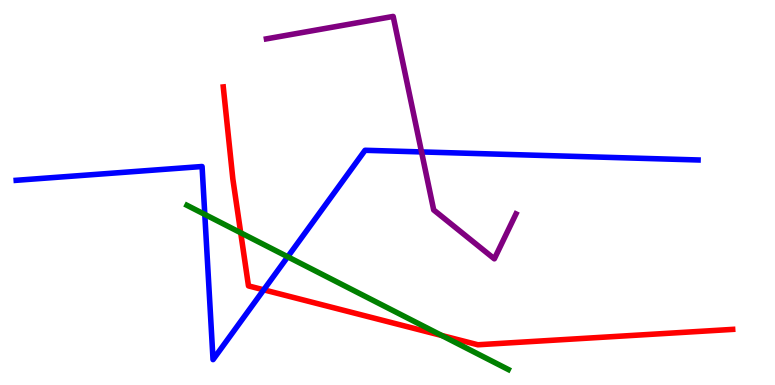[{'lines': ['blue', 'red'], 'intersections': [{'x': 3.4, 'y': 2.47}]}, {'lines': ['green', 'red'], 'intersections': [{'x': 3.11, 'y': 3.95}, {'x': 5.7, 'y': 1.29}]}, {'lines': ['purple', 'red'], 'intersections': []}, {'lines': ['blue', 'green'], 'intersections': [{'x': 2.64, 'y': 4.43}, {'x': 3.71, 'y': 3.33}]}, {'lines': ['blue', 'purple'], 'intersections': [{'x': 5.44, 'y': 6.05}]}, {'lines': ['green', 'purple'], 'intersections': []}]